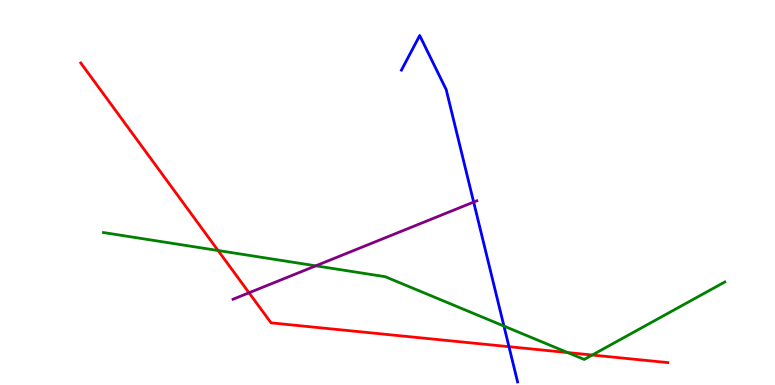[{'lines': ['blue', 'red'], 'intersections': [{'x': 6.57, 'y': 0.995}]}, {'lines': ['green', 'red'], 'intersections': [{'x': 2.81, 'y': 3.49}, {'x': 7.32, 'y': 0.843}, {'x': 7.64, 'y': 0.779}]}, {'lines': ['purple', 'red'], 'intersections': [{'x': 3.21, 'y': 2.4}]}, {'lines': ['blue', 'green'], 'intersections': [{'x': 6.5, 'y': 1.53}]}, {'lines': ['blue', 'purple'], 'intersections': [{'x': 6.11, 'y': 4.75}]}, {'lines': ['green', 'purple'], 'intersections': [{'x': 4.07, 'y': 3.1}]}]